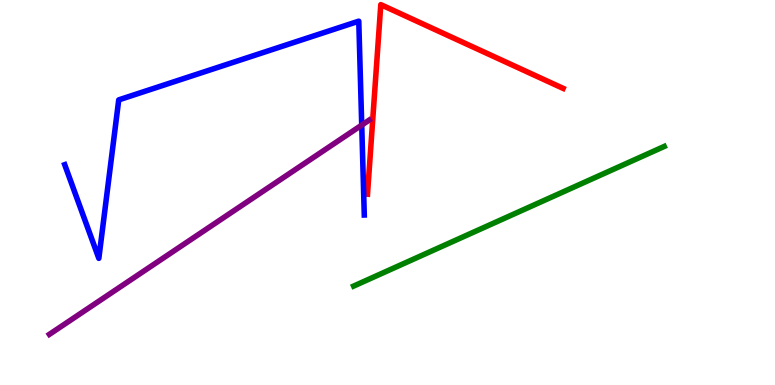[{'lines': ['blue', 'red'], 'intersections': []}, {'lines': ['green', 'red'], 'intersections': []}, {'lines': ['purple', 'red'], 'intersections': []}, {'lines': ['blue', 'green'], 'intersections': []}, {'lines': ['blue', 'purple'], 'intersections': [{'x': 4.67, 'y': 6.75}]}, {'lines': ['green', 'purple'], 'intersections': []}]